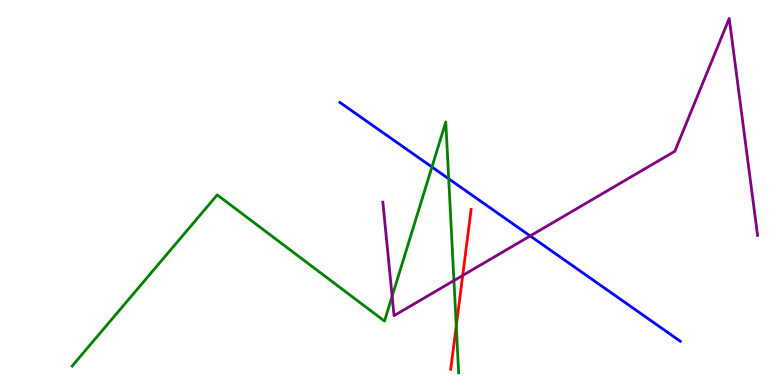[{'lines': ['blue', 'red'], 'intersections': []}, {'lines': ['green', 'red'], 'intersections': [{'x': 5.89, 'y': 1.53}]}, {'lines': ['purple', 'red'], 'intersections': [{'x': 5.97, 'y': 2.85}]}, {'lines': ['blue', 'green'], 'intersections': [{'x': 5.57, 'y': 5.66}, {'x': 5.79, 'y': 5.36}]}, {'lines': ['blue', 'purple'], 'intersections': [{'x': 6.84, 'y': 3.87}]}, {'lines': ['green', 'purple'], 'intersections': [{'x': 5.06, 'y': 2.31}, {'x': 5.86, 'y': 2.71}]}]